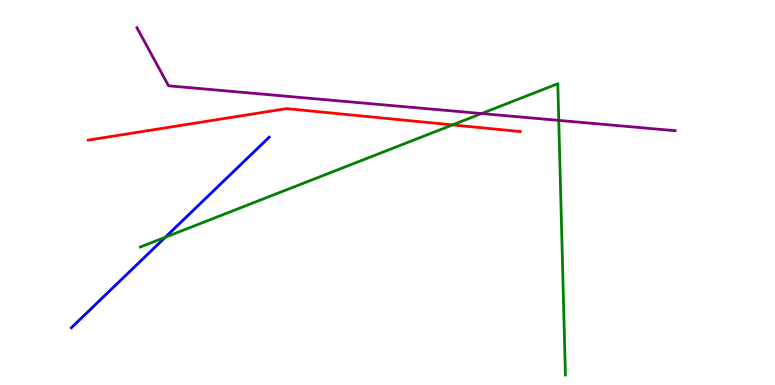[{'lines': ['blue', 'red'], 'intersections': []}, {'lines': ['green', 'red'], 'intersections': [{'x': 5.84, 'y': 6.76}]}, {'lines': ['purple', 'red'], 'intersections': []}, {'lines': ['blue', 'green'], 'intersections': [{'x': 2.13, 'y': 3.84}]}, {'lines': ['blue', 'purple'], 'intersections': []}, {'lines': ['green', 'purple'], 'intersections': [{'x': 6.21, 'y': 7.05}, {'x': 7.21, 'y': 6.87}]}]